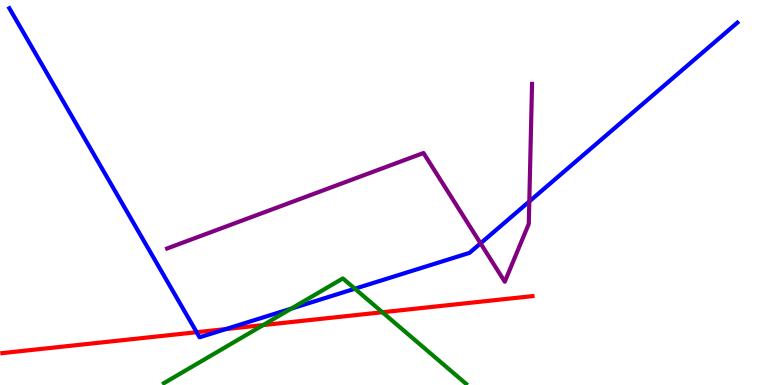[{'lines': ['blue', 'red'], 'intersections': [{'x': 2.54, 'y': 1.37}, {'x': 2.91, 'y': 1.45}]}, {'lines': ['green', 'red'], 'intersections': [{'x': 3.4, 'y': 1.56}, {'x': 4.93, 'y': 1.89}]}, {'lines': ['purple', 'red'], 'intersections': []}, {'lines': ['blue', 'green'], 'intersections': [{'x': 3.76, 'y': 1.98}, {'x': 4.58, 'y': 2.5}]}, {'lines': ['blue', 'purple'], 'intersections': [{'x': 6.2, 'y': 3.68}, {'x': 6.83, 'y': 4.77}]}, {'lines': ['green', 'purple'], 'intersections': []}]